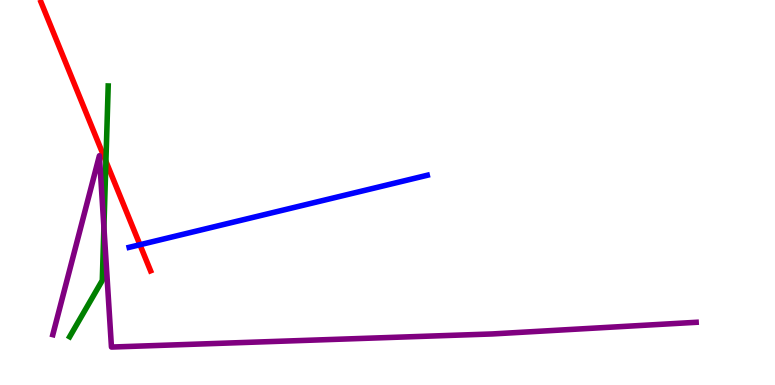[{'lines': ['blue', 'red'], 'intersections': [{'x': 1.81, 'y': 3.64}]}, {'lines': ['green', 'red'], 'intersections': [{'x': 1.37, 'y': 5.81}]}, {'lines': ['purple', 'red'], 'intersections': []}, {'lines': ['blue', 'green'], 'intersections': []}, {'lines': ['blue', 'purple'], 'intersections': []}, {'lines': ['green', 'purple'], 'intersections': [{'x': 1.34, 'y': 4.1}]}]